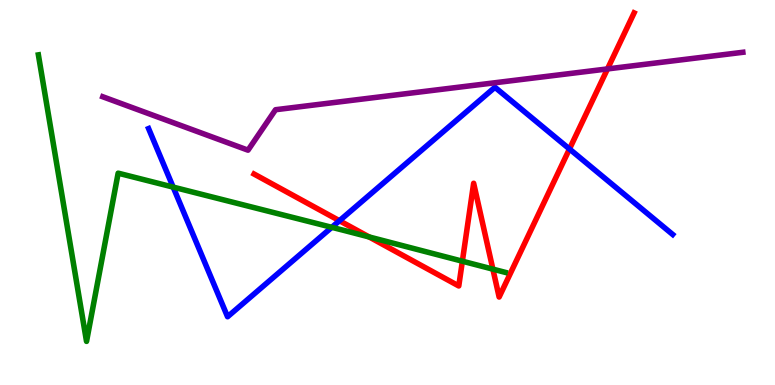[{'lines': ['blue', 'red'], 'intersections': [{'x': 4.38, 'y': 4.27}, {'x': 7.35, 'y': 6.13}]}, {'lines': ['green', 'red'], 'intersections': [{'x': 4.76, 'y': 3.85}, {'x': 5.97, 'y': 3.22}, {'x': 6.36, 'y': 3.01}]}, {'lines': ['purple', 'red'], 'intersections': [{'x': 7.84, 'y': 8.21}]}, {'lines': ['blue', 'green'], 'intersections': [{'x': 2.23, 'y': 5.14}, {'x': 4.28, 'y': 4.1}]}, {'lines': ['blue', 'purple'], 'intersections': []}, {'lines': ['green', 'purple'], 'intersections': []}]